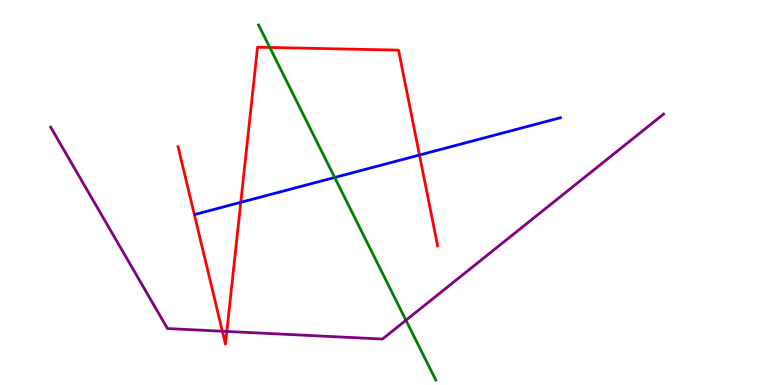[{'lines': ['blue', 'red'], 'intersections': [{'x': 3.11, 'y': 4.74}, {'x': 5.41, 'y': 5.97}]}, {'lines': ['green', 'red'], 'intersections': [{'x': 3.48, 'y': 8.77}]}, {'lines': ['purple', 'red'], 'intersections': [{'x': 2.87, 'y': 1.4}, {'x': 2.93, 'y': 1.39}]}, {'lines': ['blue', 'green'], 'intersections': [{'x': 4.32, 'y': 5.39}]}, {'lines': ['blue', 'purple'], 'intersections': []}, {'lines': ['green', 'purple'], 'intersections': [{'x': 5.24, 'y': 1.68}]}]